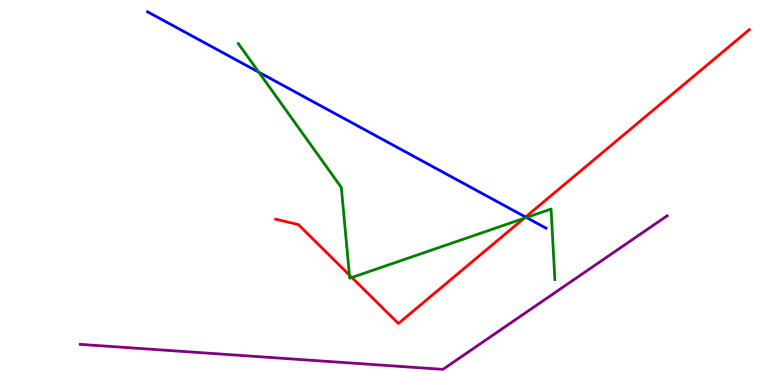[{'lines': ['blue', 'red'], 'intersections': [{'x': 6.78, 'y': 4.36}]}, {'lines': ['green', 'red'], 'intersections': [{'x': 4.51, 'y': 2.85}, {'x': 4.54, 'y': 2.79}, {'x': 6.76, 'y': 4.33}]}, {'lines': ['purple', 'red'], 'intersections': []}, {'lines': ['blue', 'green'], 'intersections': [{'x': 3.34, 'y': 8.12}, {'x': 6.79, 'y': 4.35}]}, {'lines': ['blue', 'purple'], 'intersections': []}, {'lines': ['green', 'purple'], 'intersections': []}]